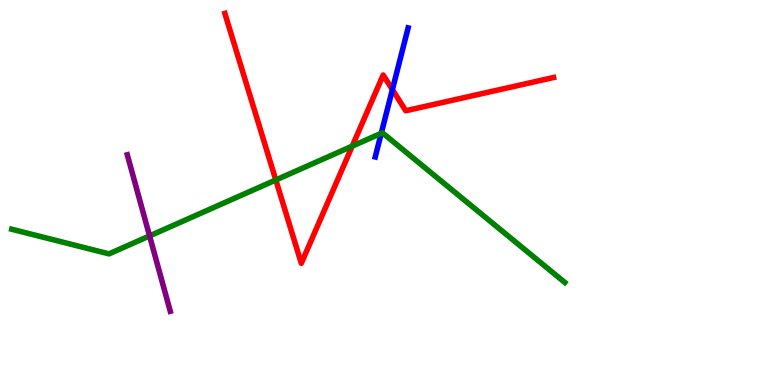[{'lines': ['blue', 'red'], 'intersections': [{'x': 5.06, 'y': 7.67}]}, {'lines': ['green', 'red'], 'intersections': [{'x': 3.56, 'y': 5.33}, {'x': 4.55, 'y': 6.2}]}, {'lines': ['purple', 'red'], 'intersections': []}, {'lines': ['blue', 'green'], 'intersections': [{'x': 4.92, 'y': 6.54}]}, {'lines': ['blue', 'purple'], 'intersections': []}, {'lines': ['green', 'purple'], 'intersections': [{'x': 1.93, 'y': 3.87}]}]